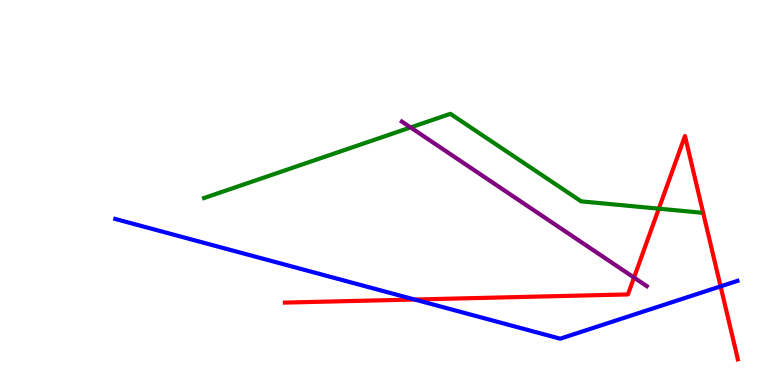[{'lines': ['blue', 'red'], 'intersections': [{'x': 5.35, 'y': 2.22}, {'x': 9.3, 'y': 2.56}]}, {'lines': ['green', 'red'], 'intersections': [{'x': 8.5, 'y': 4.58}]}, {'lines': ['purple', 'red'], 'intersections': [{'x': 8.18, 'y': 2.79}]}, {'lines': ['blue', 'green'], 'intersections': []}, {'lines': ['blue', 'purple'], 'intersections': []}, {'lines': ['green', 'purple'], 'intersections': [{'x': 5.3, 'y': 6.69}]}]